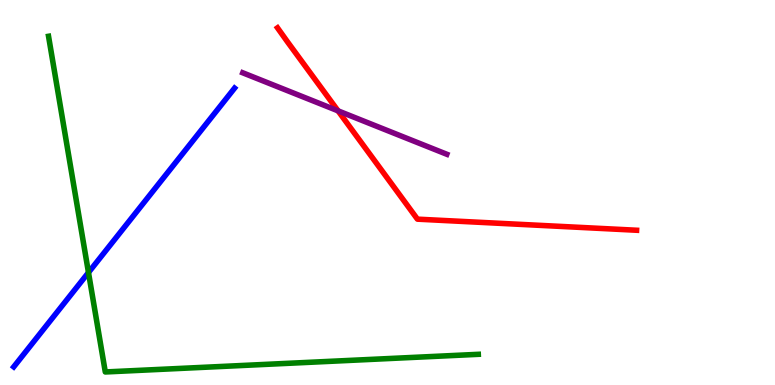[{'lines': ['blue', 'red'], 'intersections': []}, {'lines': ['green', 'red'], 'intersections': []}, {'lines': ['purple', 'red'], 'intersections': [{'x': 4.36, 'y': 7.12}]}, {'lines': ['blue', 'green'], 'intersections': [{'x': 1.14, 'y': 2.92}]}, {'lines': ['blue', 'purple'], 'intersections': []}, {'lines': ['green', 'purple'], 'intersections': []}]